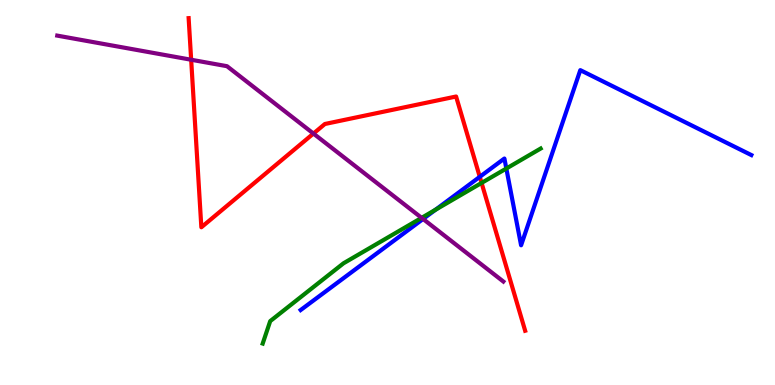[{'lines': ['blue', 'red'], 'intersections': [{'x': 6.19, 'y': 5.41}]}, {'lines': ['green', 'red'], 'intersections': [{'x': 6.21, 'y': 5.25}]}, {'lines': ['purple', 'red'], 'intersections': [{'x': 2.47, 'y': 8.45}, {'x': 4.04, 'y': 6.53}]}, {'lines': ['blue', 'green'], 'intersections': [{'x': 5.62, 'y': 4.55}, {'x': 6.53, 'y': 5.62}]}, {'lines': ['blue', 'purple'], 'intersections': [{'x': 5.46, 'y': 4.31}]}, {'lines': ['green', 'purple'], 'intersections': [{'x': 5.44, 'y': 4.34}]}]